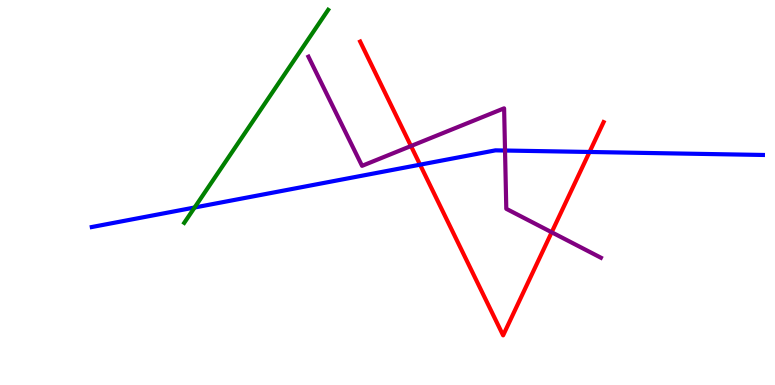[{'lines': ['blue', 'red'], 'intersections': [{'x': 5.42, 'y': 5.72}, {'x': 7.61, 'y': 6.05}]}, {'lines': ['green', 'red'], 'intersections': []}, {'lines': ['purple', 'red'], 'intersections': [{'x': 5.3, 'y': 6.21}, {'x': 7.12, 'y': 3.97}]}, {'lines': ['blue', 'green'], 'intersections': [{'x': 2.51, 'y': 4.61}]}, {'lines': ['blue', 'purple'], 'intersections': [{'x': 6.52, 'y': 6.09}]}, {'lines': ['green', 'purple'], 'intersections': []}]